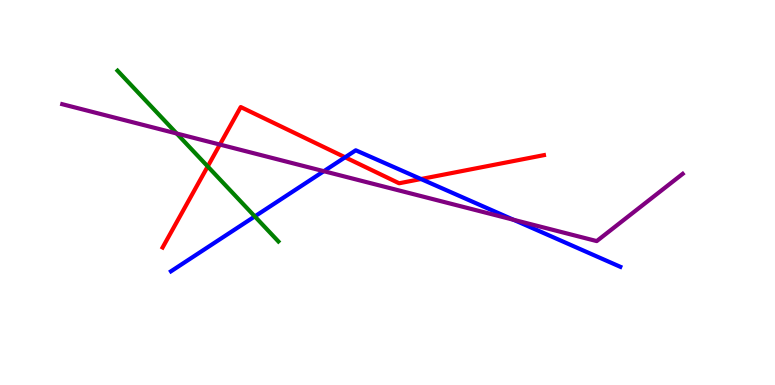[{'lines': ['blue', 'red'], 'intersections': [{'x': 4.45, 'y': 5.91}, {'x': 5.43, 'y': 5.35}]}, {'lines': ['green', 'red'], 'intersections': [{'x': 2.68, 'y': 5.68}]}, {'lines': ['purple', 'red'], 'intersections': [{'x': 2.84, 'y': 6.25}]}, {'lines': ['blue', 'green'], 'intersections': [{'x': 3.29, 'y': 4.38}]}, {'lines': ['blue', 'purple'], 'intersections': [{'x': 4.18, 'y': 5.55}, {'x': 6.63, 'y': 4.29}]}, {'lines': ['green', 'purple'], 'intersections': [{'x': 2.28, 'y': 6.53}]}]